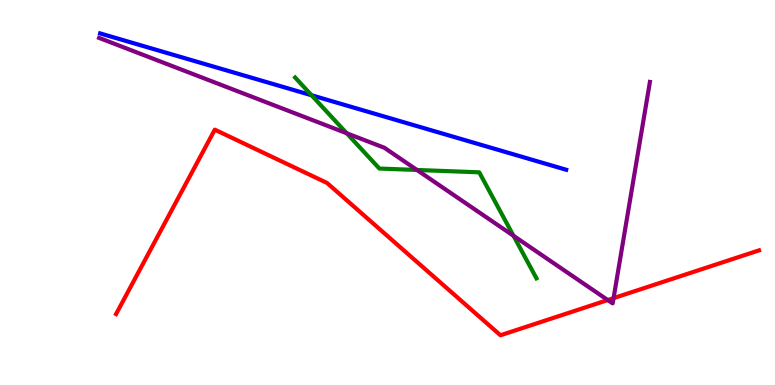[{'lines': ['blue', 'red'], 'intersections': []}, {'lines': ['green', 'red'], 'intersections': []}, {'lines': ['purple', 'red'], 'intersections': [{'x': 7.84, 'y': 2.21}, {'x': 7.92, 'y': 2.26}]}, {'lines': ['blue', 'green'], 'intersections': [{'x': 4.02, 'y': 7.53}]}, {'lines': ['blue', 'purple'], 'intersections': []}, {'lines': ['green', 'purple'], 'intersections': [{'x': 4.47, 'y': 6.54}, {'x': 5.38, 'y': 5.59}, {'x': 6.63, 'y': 3.88}]}]